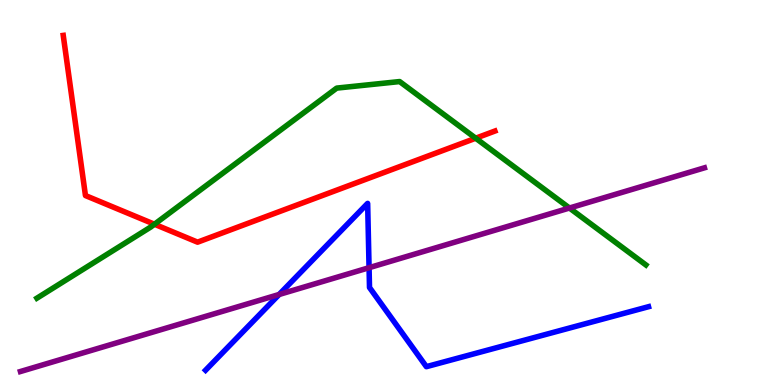[{'lines': ['blue', 'red'], 'intersections': []}, {'lines': ['green', 'red'], 'intersections': [{'x': 1.99, 'y': 4.18}, {'x': 6.14, 'y': 6.41}]}, {'lines': ['purple', 'red'], 'intersections': []}, {'lines': ['blue', 'green'], 'intersections': []}, {'lines': ['blue', 'purple'], 'intersections': [{'x': 3.6, 'y': 2.35}, {'x': 4.76, 'y': 3.05}]}, {'lines': ['green', 'purple'], 'intersections': [{'x': 7.35, 'y': 4.6}]}]